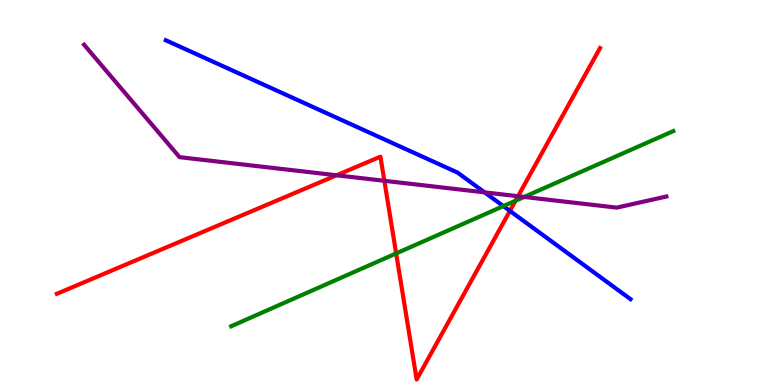[{'lines': ['blue', 'red'], 'intersections': [{'x': 6.58, 'y': 4.52}]}, {'lines': ['green', 'red'], 'intersections': [{'x': 5.11, 'y': 3.42}, {'x': 6.65, 'y': 4.79}]}, {'lines': ['purple', 'red'], 'intersections': [{'x': 4.34, 'y': 5.45}, {'x': 4.96, 'y': 5.3}, {'x': 6.68, 'y': 4.9}]}, {'lines': ['blue', 'green'], 'intersections': [{'x': 6.49, 'y': 4.65}]}, {'lines': ['blue', 'purple'], 'intersections': [{'x': 6.25, 'y': 5.0}]}, {'lines': ['green', 'purple'], 'intersections': [{'x': 6.76, 'y': 4.88}]}]